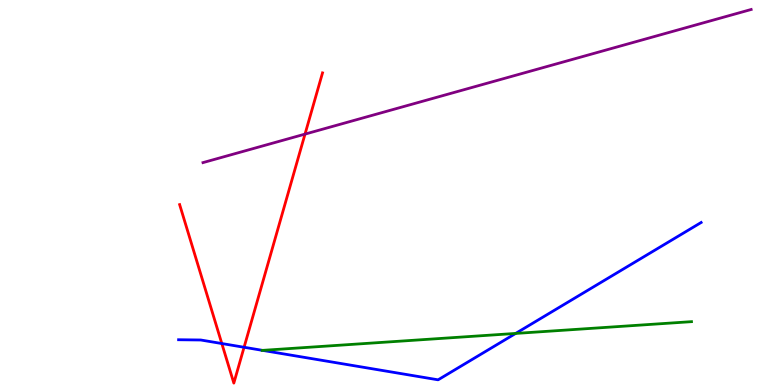[{'lines': ['blue', 'red'], 'intersections': [{'x': 2.86, 'y': 1.08}, {'x': 3.15, 'y': 0.98}]}, {'lines': ['green', 'red'], 'intersections': []}, {'lines': ['purple', 'red'], 'intersections': [{'x': 3.94, 'y': 6.52}]}, {'lines': ['blue', 'green'], 'intersections': [{'x': 3.39, 'y': 0.899}, {'x': 6.65, 'y': 1.34}]}, {'lines': ['blue', 'purple'], 'intersections': []}, {'lines': ['green', 'purple'], 'intersections': []}]